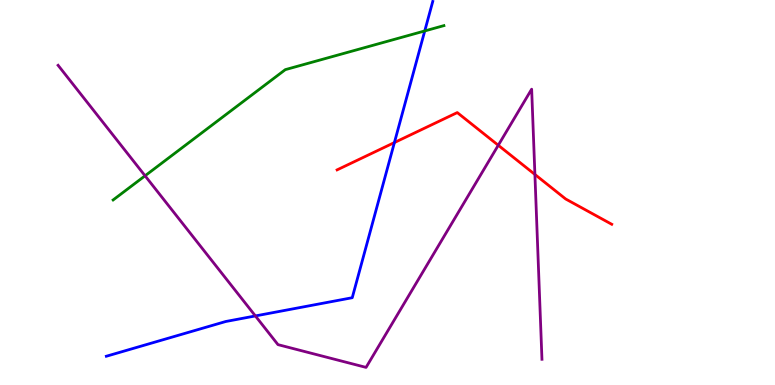[{'lines': ['blue', 'red'], 'intersections': [{'x': 5.09, 'y': 6.3}]}, {'lines': ['green', 'red'], 'intersections': []}, {'lines': ['purple', 'red'], 'intersections': [{'x': 6.43, 'y': 6.23}, {'x': 6.9, 'y': 5.47}]}, {'lines': ['blue', 'green'], 'intersections': [{'x': 5.48, 'y': 9.2}]}, {'lines': ['blue', 'purple'], 'intersections': [{'x': 3.3, 'y': 1.79}]}, {'lines': ['green', 'purple'], 'intersections': [{'x': 1.87, 'y': 5.43}]}]